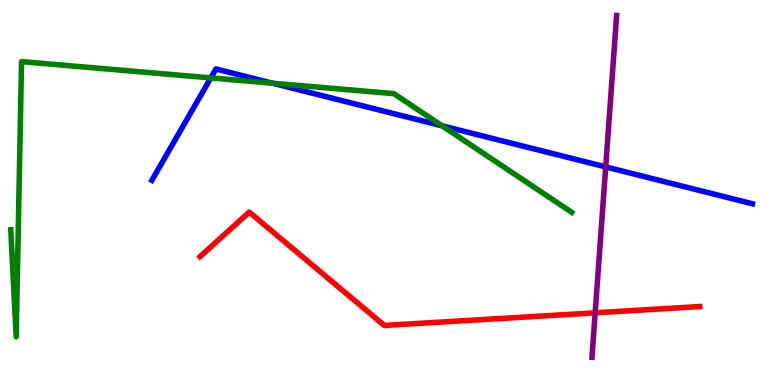[{'lines': ['blue', 'red'], 'intersections': []}, {'lines': ['green', 'red'], 'intersections': []}, {'lines': ['purple', 'red'], 'intersections': [{'x': 7.68, 'y': 1.88}]}, {'lines': ['blue', 'green'], 'intersections': [{'x': 2.72, 'y': 7.98}, {'x': 3.52, 'y': 7.84}, {'x': 5.7, 'y': 6.73}]}, {'lines': ['blue', 'purple'], 'intersections': [{'x': 7.82, 'y': 5.66}]}, {'lines': ['green', 'purple'], 'intersections': []}]